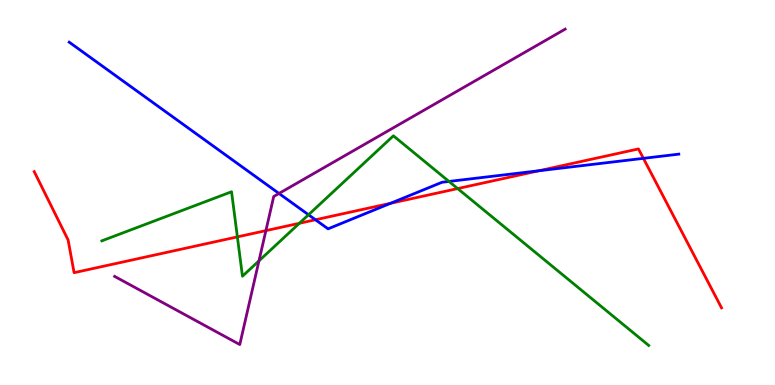[{'lines': ['blue', 'red'], 'intersections': [{'x': 4.07, 'y': 4.29}, {'x': 5.04, 'y': 4.72}, {'x': 6.95, 'y': 5.56}, {'x': 8.3, 'y': 5.89}]}, {'lines': ['green', 'red'], 'intersections': [{'x': 3.06, 'y': 3.85}, {'x': 3.86, 'y': 4.2}, {'x': 5.91, 'y': 5.1}]}, {'lines': ['purple', 'red'], 'intersections': [{'x': 3.43, 'y': 4.01}]}, {'lines': ['blue', 'green'], 'intersections': [{'x': 3.98, 'y': 4.42}, {'x': 5.79, 'y': 5.29}]}, {'lines': ['blue', 'purple'], 'intersections': [{'x': 3.6, 'y': 4.97}]}, {'lines': ['green', 'purple'], 'intersections': [{'x': 3.34, 'y': 3.22}]}]